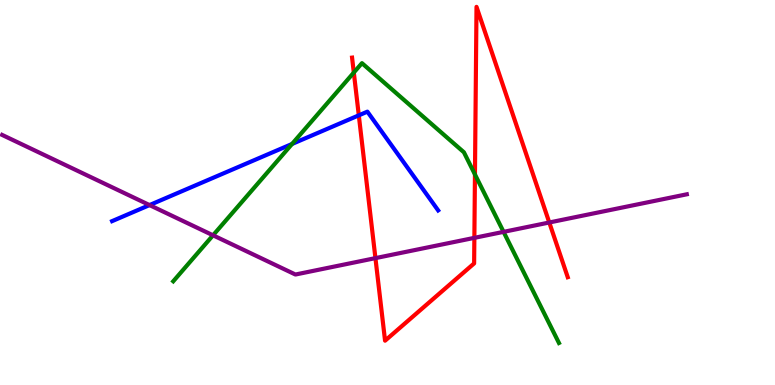[{'lines': ['blue', 'red'], 'intersections': [{'x': 4.63, 'y': 7.0}]}, {'lines': ['green', 'red'], 'intersections': [{'x': 4.57, 'y': 8.12}, {'x': 6.13, 'y': 5.47}]}, {'lines': ['purple', 'red'], 'intersections': [{'x': 4.84, 'y': 3.3}, {'x': 6.12, 'y': 3.82}, {'x': 7.09, 'y': 4.22}]}, {'lines': ['blue', 'green'], 'intersections': [{'x': 3.77, 'y': 6.26}]}, {'lines': ['blue', 'purple'], 'intersections': [{'x': 1.93, 'y': 4.67}]}, {'lines': ['green', 'purple'], 'intersections': [{'x': 2.75, 'y': 3.89}, {'x': 6.5, 'y': 3.98}]}]